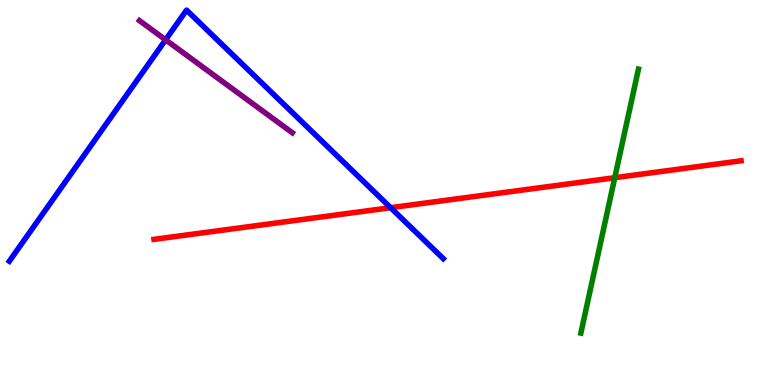[{'lines': ['blue', 'red'], 'intersections': [{'x': 5.04, 'y': 4.61}]}, {'lines': ['green', 'red'], 'intersections': [{'x': 7.93, 'y': 5.38}]}, {'lines': ['purple', 'red'], 'intersections': []}, {'lines': ['blue', 'green'], 'intersections': []}, {'lines': ['blue', 'purple'], 'intersections': [{'x': 2.14, 'y': 8.97}]}, {'lines': ['green', 'purple'], 'intersections': []}]